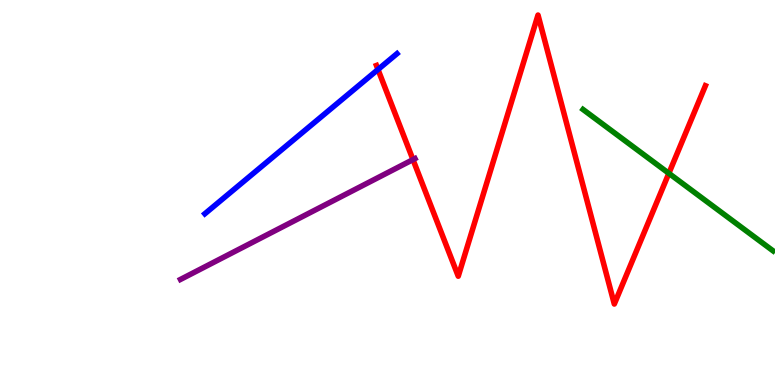[{'lines': ['blue', 'red'], 'intersections': [{'x': 4.88, 'y': 8.19}]}, {'lines': ['green', 'red'], 'intersections': [{'x': 8.63, 'y': 5.5}]}, {'lines': ['purple', 'red'], 'intersections': [{'x': 5.33, 'y': 5.85}]}, {'lines': ['blue', 'green'], 'intersections': []}, {'lines': ['blue', 'purple'], 'intersections': []}, {'lines': ['green', 'purple'], 'intersections': []}]